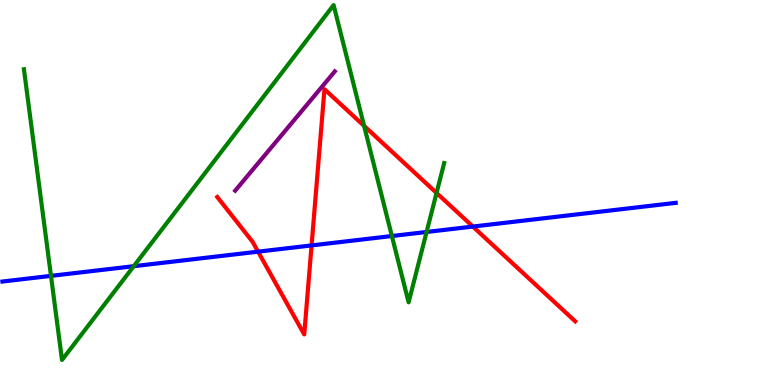[{'lines': ['blue', 'red'], 'intersections': [{'x': 3.33, 'y': 3.46}, {'x': 4.02, 'y': 3.63}, {'x': 6.1, 'y': 4.12}]}, {'lines': ['green', 'red'], 'intersections': [{'x': 4.7, 'y': 6.73}, {'x': 5.63, 'y': 4.99}]}, {'lines': ['purple', 'red'], 'intersections': []}, {'lines': ['blue', 'green'], 'intersections': [{'x': 0.658, 'y': 2.83}, {'x': 1.73, 'y': 3.09}, {'x': 5.06, 'y': 3.87}, {'x': 5.5, 'y': 3.97}]}, {'lines': ['blue', 'purple'], 'intersections': []}, {'lines': ['green', 'purple'], 'intersections': []}]